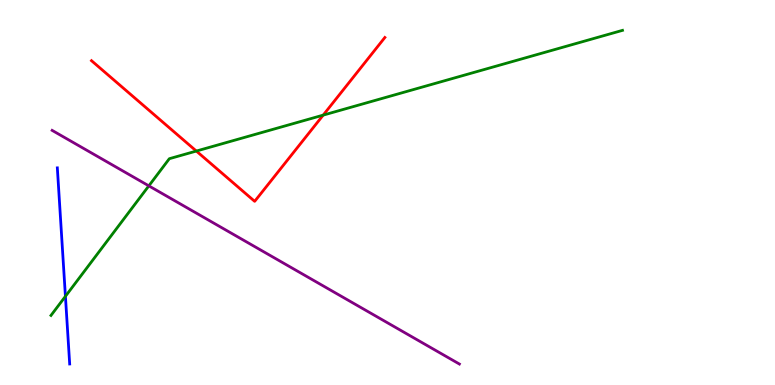[{'lines': ['blue', 'red'], 'intersections': []}, {'lines': ['green', 'red'], 'intersections': [{'x': 2.53, 'y': 6.08}, {'x': 4.17, 'y': 7.01}]}, {'lines': ['purple', 'red'], 'intersections': []}, {'lines': ['blue', 'green'], 'intersections': [{'x': 0.844, 'y': 2.3}]}, {'lines': ['blue', 'purple'], 'intersections': []}, {'lines': ['green', 'purple'], 'intersections': [{'x': 1.92, 'y': 5.17}]}]